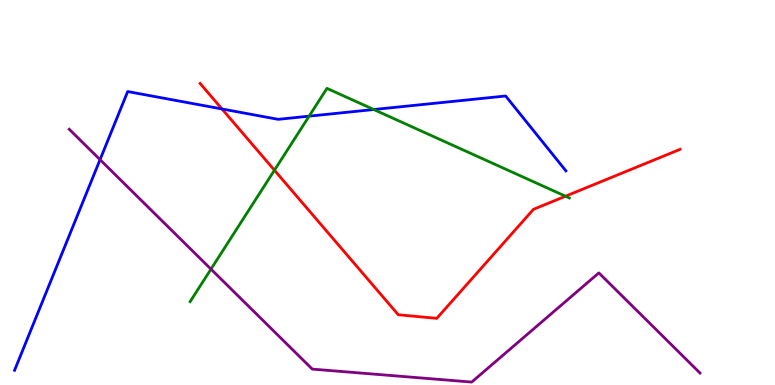[{'lines': ['blue', 'red'], 'intersections': [{'x': 2.86, 'y': 7.17}]}, {'lines': ['green', 'red'], 'intersections': [{'x': 3.54, 'y': 5.58}, {'x': 7.3, 'y': 4.9}]}, {'lines': ['purple', 'red'], 'intersections': []}, {'lines': ['blue', 'green'], 'intersections': [{'x': 3.99, 'y': 6.98}, {'x': 4.82, 'y': 7.16}]}, {'lines': ['blue', 'purple'], 'intersections': [{'x': 1.29, 'y': 5.85}]}, {'lines': ['green', 'purple'], 'intersections': [{'x': 2.72, 'y': 3.01}]}]